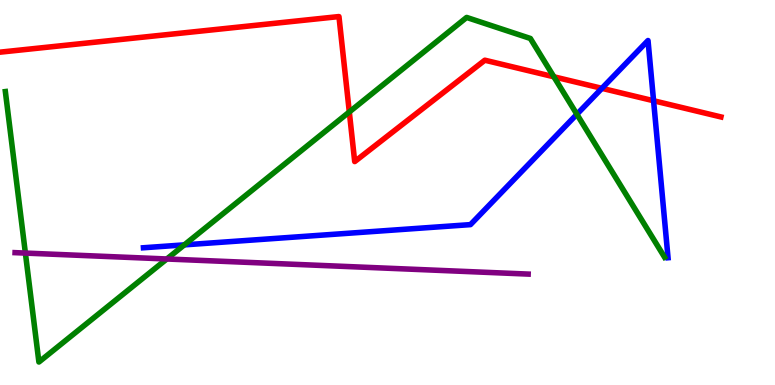[{'lines': ['blue', 'red'], 'intersections': [{'x': 7.77, 'y': 7.71}, {'x': 8.43, 'y': 7.38}]}, {'lines': ['green', 'red'], 'intersections': [{'x': 4.51, 'y': 7.09}, {'x': 7.15, 'y': 8.01}]}, {'lines': ['purple', 'red'], 'intersections': []}, {'lines': ['blue', 'green'], 'intersections': [{'x': 2.38, 'y': 3.64}, {'x': 7.44, 'y': 7.03}]}, {'lines': ['blue', 'purple'], 'intersections': []}, {'lines': ['green', 'purple'], 'intersections': [{'x': 0.328, 'y': 3.43}, {'x': 2.15, 'y': 3.27}]}]